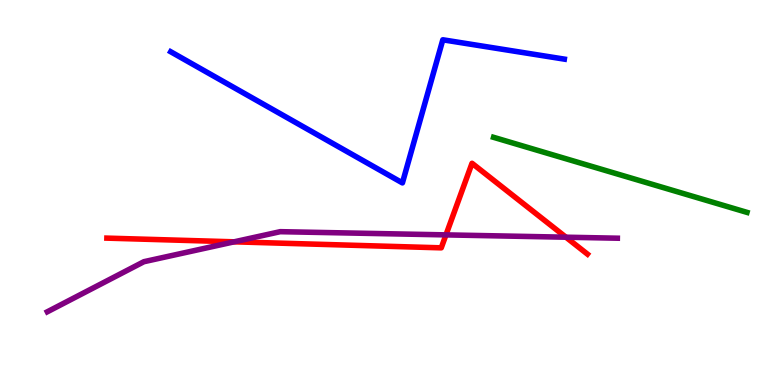[{'lines': ['blue', 'red'], 'intersections': []}, {'lines': ['green', 'red'], 'intersections': []}, {'lines': ['purple', 'red'], 'intersections': [{'x': 3.02, 'y': 3.72}, {'x': 5.75, 'y': 3.9}, {'x': 7.3, 'y': 3.84}]}, {'lines': ['blue', 'green'], 'intersections': []}, {'lines': ['blue', 'purple'], 'intersections': []}, {'lines': ['green', 'purple'], 'intersections': []}]